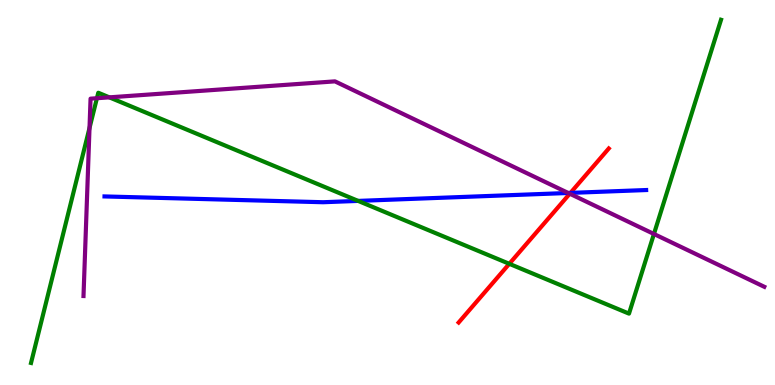[{'lines': ['blue', 'red'], 'intersections': [{'x': 7.36, 'y': 4.99}]}, {'lines': ['green', 'red'], 'intersections': [{'x': 6.57, 'y': 3.15}]}, {'lines': ['purple', 'red'], 'intersections': [{'x': 7.35, 'y': 4.97}]}, {'lines': ['blue', 'green'], 'intersections': [{'x': 4.62, 'y': 4.78}]}, {'lines': ['blue', 'purple'], 'intersections': [{'x': 7.33, 'y': 4.99}]}, {'lines': ['green', 'purple'], 'intersections': [{'x': 1.15, 'y': 6.68}, {'x': 1.25, 'y': 7.45}, {'x': 1.41, 'y': 7.47}, {'x': 8.44, 'y': 3.92}]}]